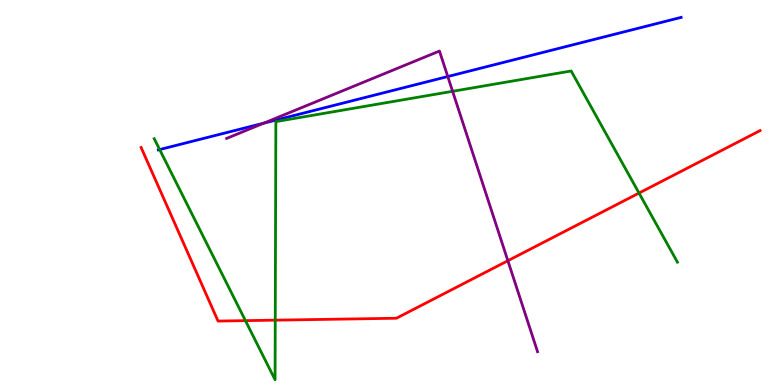[{'lines': ['blue', 'red'], 'intersections': []}, {'lines': ['green', 'red'], 'intersections': [{'x': 3.17, 'y': 1.67}, {'x': 3.55, 'y': 1.68}, {'x': 8.25, 'y': 4.99}]}, {'lines': ['purple', 'red'], 'intersections': [{'x': 6.55, 'y': 3.23}]}, {'lines': ['blue', 'green'], 'intersections': [{'x': 2.06, 'y': 6.12}]}, {'lines': ['blue', 'purple'], 'intersections': [{'x': 3.4, 'y': 6.8}, {'x': 5.78, 'y': 8.01}]}, {'lines': ['green', 'purple'], 'intersections': [{'x': 5.84, 'y': 7.63}]}]